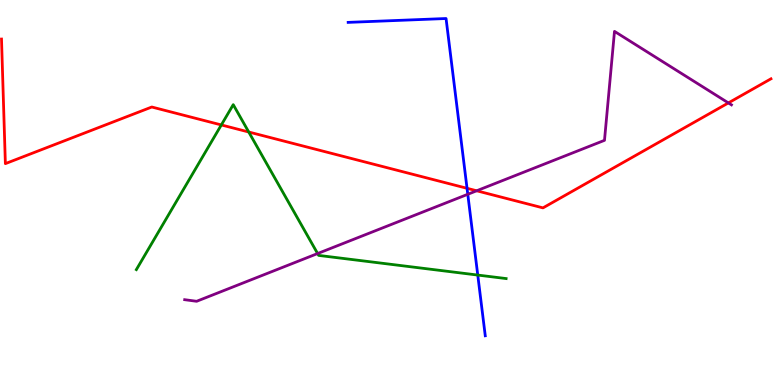[{'lines': ['blue', 'red'], 'intersections': [{'x': 6.03, 'y': 5.11}]}, {'lines': ['green', 'red'], 'intersections': [{'x': 2.86, 'y': 6.75}, {'x': 3.21, 'y': 6.57}]}, {'lines': ['purple', 'red'], 'intersections': [{'x': 6.15, 'y': 5.04}, {'x': 9.4, 'y': 7.33}]}, {'lines': ['blue', 'green'], 'intersections': [{'x': 6.16, 'y': 2.86}]}, {'lines': ['blue', 'purple'], 'intersections': [{'x': 6.04, 'y': 4.95}]}, {'lines': ['green', 'purple'], 'intersections': [{'x': 4.1, 'y': 3.41}]}]